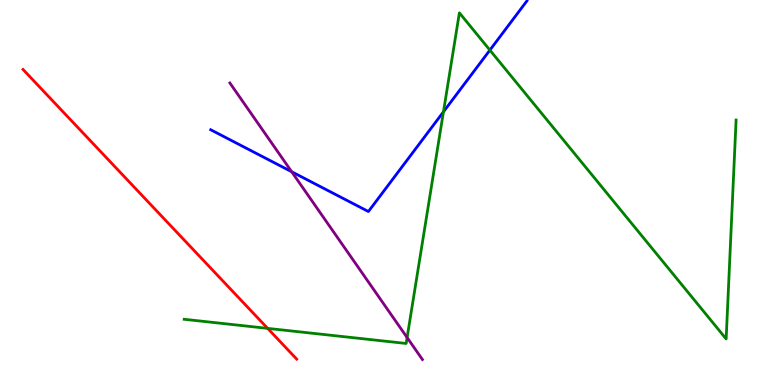[{'lines': ['blue', 'red'], 'intersections': []}, {'lines': ['green', 'red'], 'intersections': [{'x': 3.45, 'y': 1.47}]}, {'lines': ['purple', 'red'], 'intersections': []}, {'lines': ['blue', 'green'], 'intersections': [{'x': 5.72, 'y': 7.1}, {'x': 6.32, 'y': 8.7}]}, {'lines': ['blue', 'purple'], 'intersections': [{'x': 3.76, 'y': 5.54}]}, {'lines': ['green', 'purple'], 'intersections': [{'x': 5.25, 'y': 1.23}]}]